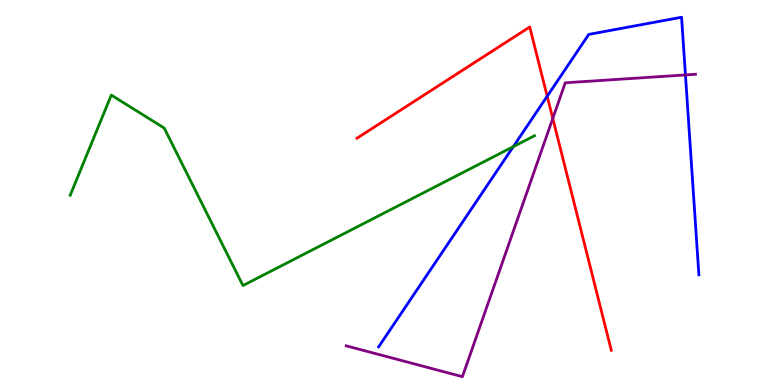[{'lines': ['blue', 'red'], 'intersections': [{'x': 7.06, 'y': 7.5}]}, {'lines': ['green', 'red'], 'intersections': []}, {'lines': ['purple', 'red'], 'intersections': [{'x': 7.13, 'y': 6.92}]}, {'lines': ['blue', 'green'], 'intersections': [{'x': 6.62, 'y': 6.19}]}, {'lines': ['blue', 'purple'], 'intersections': [{'x': 8.84, 'y': 8.05}]}, {'lines': ['green', 'purple'], 'intersections': []}]